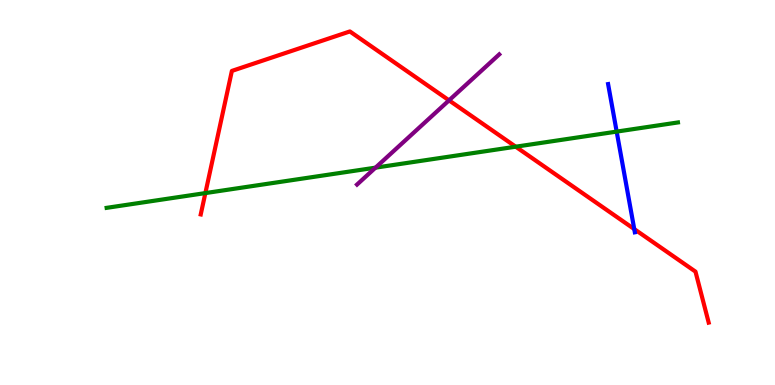[{'lines': ['blue', 'red'], 'intersections': [{'x': 8.18, 'y': 4.05}]}, {'lines': ['green', 'red'], 'intersections': [{'x': 2.65, 'y': 4.98}, {'x': 6.65, 'y': 6.19}]}, {'lines': ['purple', 'red'], 'intersections': [{'x': 5.79, 'y': 7.39}]}, {'lines': ['blue', 'green'], 'intersections': [{'x': 7.96, 'y': 6.58}]}, {'lines': ['blue', 'purple'], 'intersections': []}, {'lines': ['green', 'purple'], 'intersections': [{'x': 4.85, 'y': 5.65}]}]